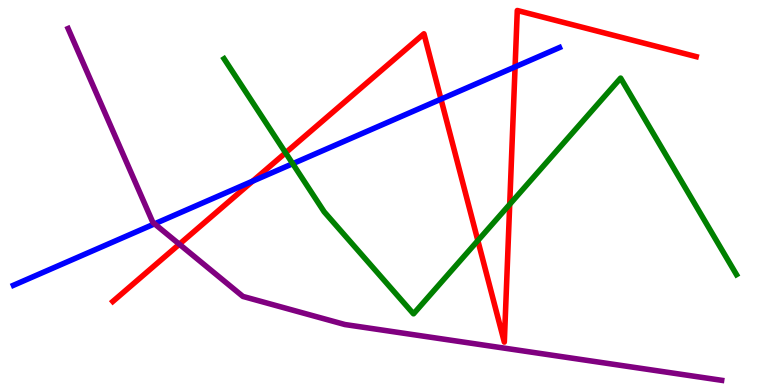[{'lines': ['blue', 'red'], 'intersections': [{'x': 3.26, 'y': 5.29}, {'x': 5.69, 'y': 7.42}, {'x': 6.65, 'y': 8.26}]}, {'lines': ['green', 'red'], 'intersections': [{'x': 3.68, 'y': 6.03}, {'x': 6.17, 'y': 3.75}, {'x': 6.58, 'y': 4.69}]}, {'lines': ['purple', 'red'], 'intersections': [{'x': 2.31, 'y': 3.66}]}, {'lines': ['blue', 'green'], 'intersections': [{'x': 3.78, 'y': 5.75}]}, {'lines': ['blue', 'purple'], 'intersections': [{'x': 1.99, 'y': 4.19}]}, {'lines': ['green', 'purple'], 'intersections': []}]